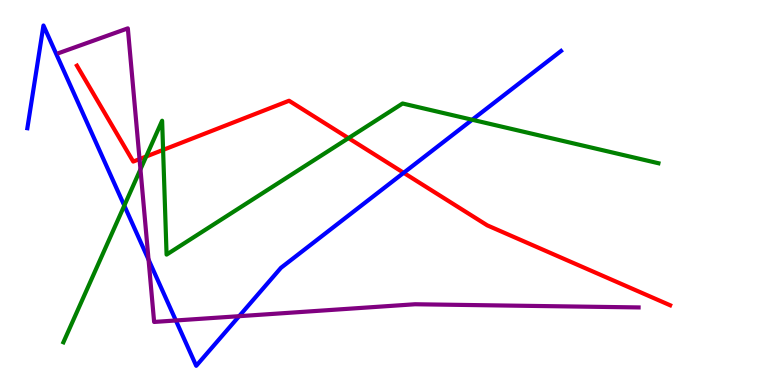[{'lines': ['blue', 'red'], 'intersections': [{'x': 5.21, 'y': 5.51}]}, {'lines': ['green', 'red'], 'intersections': [{'x': 1.89, 'y': 5.93}, {'x': 2.1, 'y': 6.11}, {'x': 4.5, 'y': 6.41}]}, {'lines': ['purple', 'red'], 'intersections': [{'x': 1.8, 'y': 5.87}]}, {'lines': ['blue', 'green'], 'intersections': [{'x': 1.6, 'y': 4.66}, {'x': 6.09, 'y': 6.89}]}, {'lines': ['blue', 'purple'], 'intersections': [{'x': 1.92, 'y': 3.26}, {'x': 2.27, 'y': 1.68}, {'x': 3.09, 'y': 1.79}]}, {'lines': ['green', 'purple'], 'intersections': [{'x': 1.81, 'y': 5.6}]}]